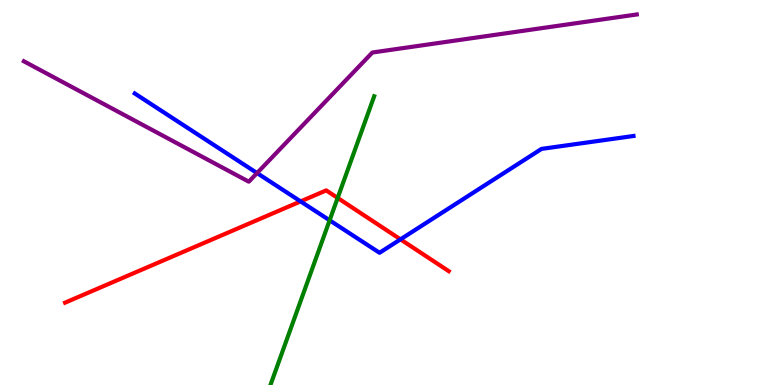[{'lines': ['blue', 'red'], 'intersections': [{'x': 3.88, 'y': 4.77}, {'x': 5.17, 'y': 3.78}]}, {'lines': ['green', 'red'], 'intersections': [{'x': 4.36, 'y': 4.86}]}, {'lines': ['purple', 'red'], 'intersections': []}, {'lines': ['blue', 'green'], 'intersections': [{'x': 4.25, 'y': 4.28}]}, {'lines': ['blue', 'purple'], 'intersections': [{'x': 3.32, 'y': 5.5}]}, {'lines': ['green', 'purple'], 'intersections': []}]